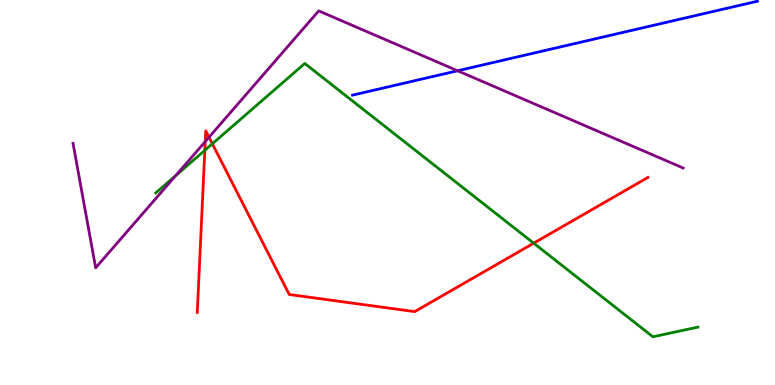[{'lines': ['blue', 'red'], 'intersections': []}, {'lines': ['green', 'red'], 'intersections': [{'x': 2.64, 'y': 6.1}, {'x': 2.74, 'y': 6.27}, {'x': 6.89, 'y': 3.68}]}, {'lines': ['purple', 'red'], 'intersections': [{'x': 2.65, 'y': 6.32}, {'x': 2.7, 'y': 6.44}]}, {'lines': ['blue', 'green'], 'intersections': []}, {'lines': ['blue', 'purple'], 'intersections': [{'x': 5.9, 'y': 8.16}]}, {'lines': ['green', 'purple'], 'intersections': [{'x': 2.27, 'y': 5.44}]}]